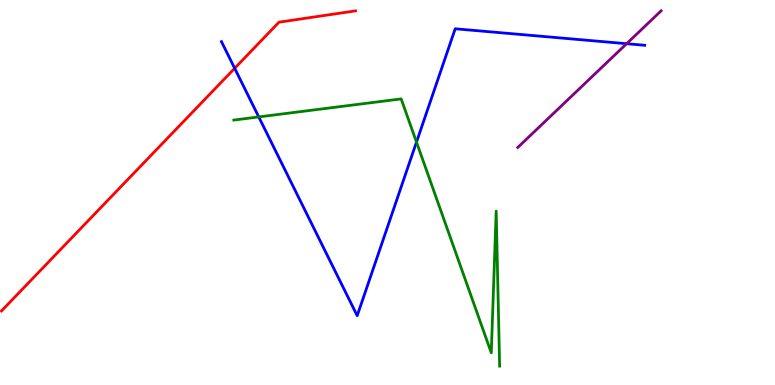[{'lines': ['blue', 'red'], 'intersections': [{'x': 3.03, 'y': 8.23}]}, {'lines': ['green', 'red'], 'intersections': []}, {'lines': ['purple', 'red'], 'intersections': []}, {'lines': ['blue', 'green'], 'intersections': [{'x': 3.34, 'y': 6.96}, {'x': 5.37, 'y': 6.31}]}, {'lines': ['blue', 'purple'], 'intersections': [{'x': 8.09, 'y': 8.86}]}, {'lines': ['green', 'purple'], 'intersections': []}]